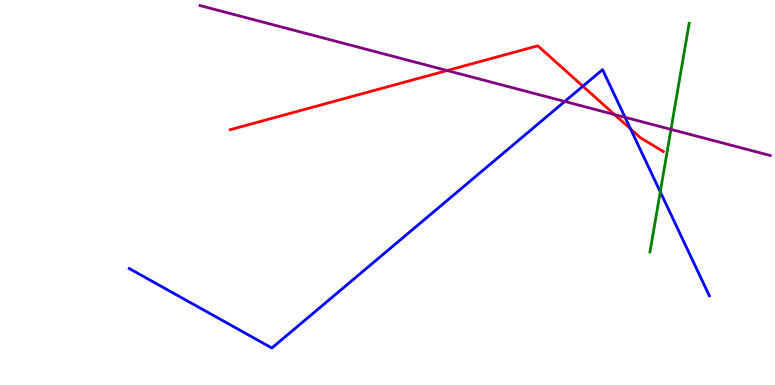[{'lines': ['blue', 'red'], 'intersections': [{'x': 7.52, 'y': 7.76}, {'x': 8.14, 'y': 6.65}]}, {'lines': ['green', 'red'], 'intersections': []}, {'lines': ['purple', 'red'], 'intersections': [{'x': 5.77, 'y': 8.17}, {'x': 7.93, 'y': 7.02}]}, {'lines': ['blue', 'green'], 'intersections': [{'x': 8.52, 'y': 5.02}]}, {'lines': ['blue', 'purple'], 'intersections': [{'x': 7.29, 'y': 7.36}, {'x': 8.07, 'y': 6.95}]}, {'lines': ['green', 'purple'], 'intersections': [{'x': 8.66, 'y': 6.64}]}]